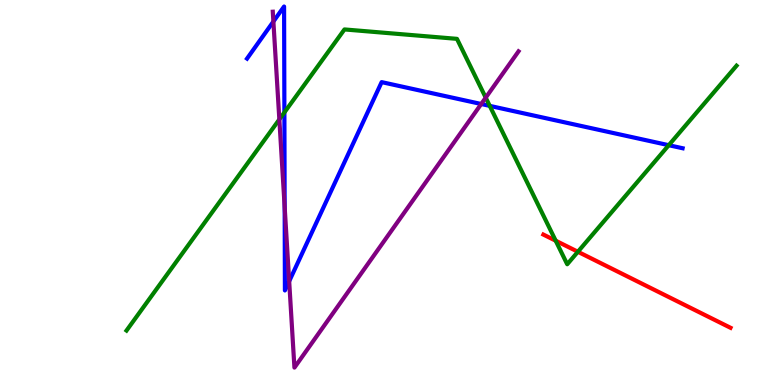[{'lines': ['blue', 'red'], 'intersections': []}, {'lines': ['green', 'red'], 'intersections': [{'x': 7.17, 'y': 3.75}, {'x': 7.46, 'y': 3.46}]}, {'lines': ['purple', 'red'], 'intersections': []}, {'lines': ['blue', 'green'], 'intersections': [{'x': 3.67, 'y': 7.08}, {'x': 6.32, 'y': 7.25}, {'x': 8.63, 'y': 6.23}]}, {'lines': ['blue', 'purple'], 'intersections': [{'x': 3.53, 'y': 9.44}, {'x': 3.67, 'y': 4.63}, {'x': 3.73, 'y': 2.69}, {'x': 6.21, 'y': 7.3}]}, {'lines': ['green', 'purple'], 'intersections': [{'x': 3.6, 'y': 6.9}, {'x': 6.27, 'y': 7.46}]}]